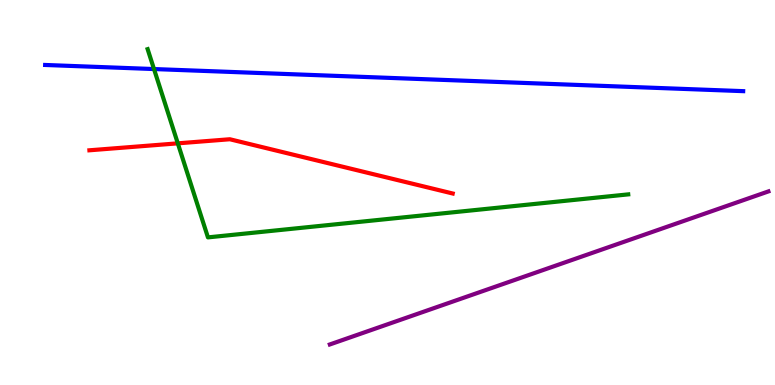[{'lines': ['blue', 'red'], 'intersections': []}, {'lines': ['green', 'red'], 'intersections': [{'x': 2.29, 'y': 6.28}]}, {'lines': ['purple', 'red'], 'intersections': []}, {'lines': ['blue', 'green'], 'intersections': [{'x': 1.99, 'y': 8.21}]}, {'lines': ['blue', 'purple'], 'intersections': []}, {'lines': ['green', 'purple'], 'intersections': []}]